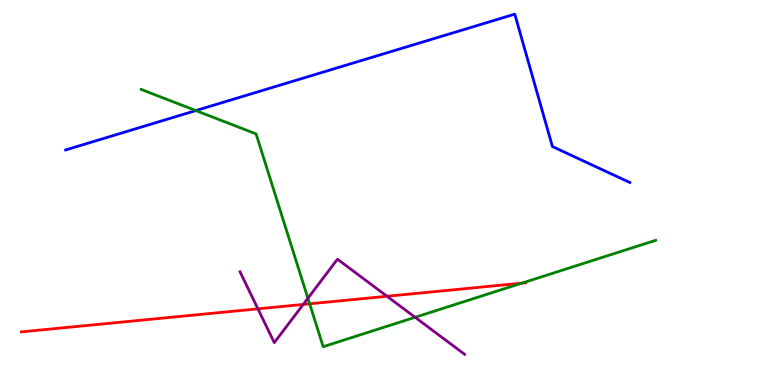[{'lines': ['blue', 'red'], 'intersections': []}, {'lines': ['green', 'red'], 'intersections': [{'x': 4.0, 'y': 2.11}, {'x': 6.73, 'y': 2.65}]}, {'lines': ['purple', 'red'], 'intersections': [{'x': 3.33, 'y': 1.98}, {'x': 3.91, 'y': 2.09}, {'x': 4.99, 'y': 2.3}]}, {'lines': ['blue', 'green'], 'intersections': [{'x': 2.53, 'y': 7.13}]}, {'lines': ['blue', 'purple'], 'intersections': []}, {'lines': ['green', 'purple'], 'intersections': [{'x': 3.97, 'y': 2.25}, {'x': 5.36, 'y': 1.76}]}]